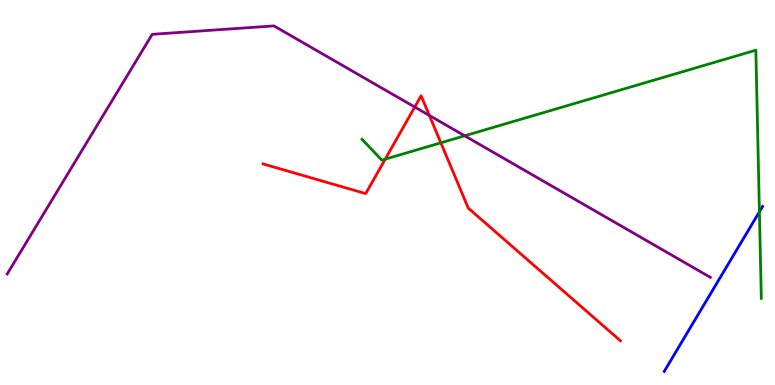[{'lines': ['blue', 'red'], 'intersections': []}, {'lines': ['green', 'red'], 'intersections': [{'x': 4.97, 'y': 5.87}, {'x': 5.69, 'y': 6.29}]}, {'lines': ['purple', 'red'], 'intersections': [{'x': 5.35, 'y': 7.22}, {'x': 5.54, 'y': 7.0}]}, {'lines': ['blue', 'green'], 'intersections': [{'x': 9.8, 'y': 4.5}]}, {'lines': ['blue', 'purple'], 'intersections': []}, {'lines': ['green', 'purple'], 'intersections': [{'x': 6.0, 'y': 6.47}]}]